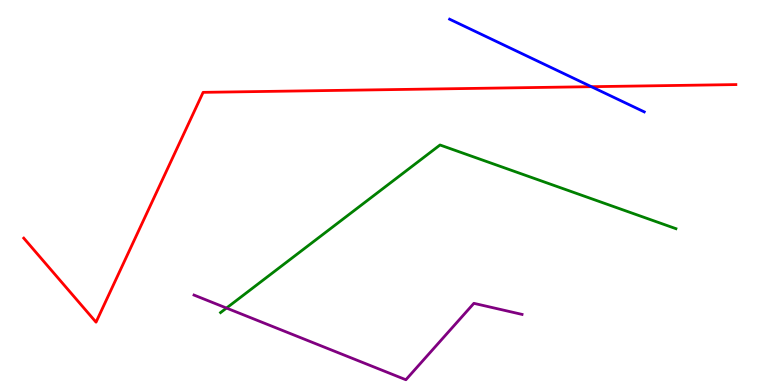[{'lines': ['blue', 'red'], 'intersections': [{'x': 7.63, 'y': 7.75}]}, {'lines': ['green', 'red'], 'intersections': []}, {'lines': ['purple', 'red'], 'intersections': []}, {'lines': ['blue', 'green'], 'intersections': []}, {'lines': ['blue', 'purple'], 'intersections': []}, {'lines': ['green', 'purple'], 'intersections': [{'x': 2.92, 'y': 2.0}]}]